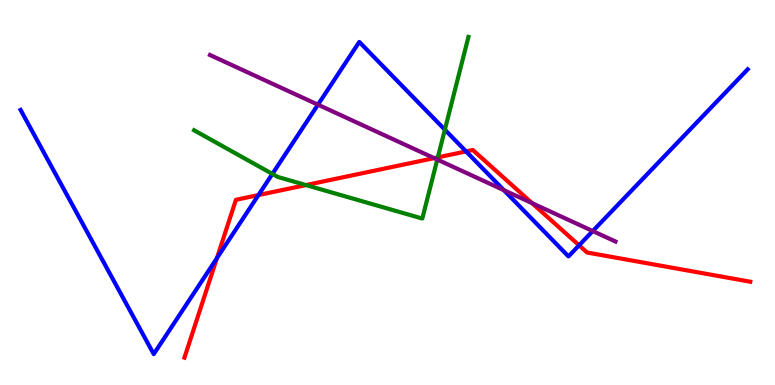[{'lines': ['blue', 'red'], 'intersections': [{'x': 2.8, 'y': 3.29}, {'x': 3.34, 'y': 4.93}, {'x': 6.01, 'y': 6.07}, {'x': 7.47, 'y': 3.63}]}, {'lines': ['green', 'red'], 'intersections': [{'x': 3.95, 'y': 5.19}, {'x': 5.65, 'y': 5.91}]}, {'lines': ['purple', 'red'], 'intersections': [{'x': 5.6, 'y': 5.89}, {'x': 6.87, 'y': 4.72}]}, {'lines': ['blue', 'green'], 'intersections': [{'x': 3.51, 'y': 5.48}, {'x': 5.74, 'y': 6.63}]}, {'lines': ['blue', 'purple'], 'intersections': [{'x': 4.1, 'y': 7.28}, {'x': 6.5, 'y': 5.06}, {'x': 7.65, 'y': 4.0}]}, {'lines': ['green', 'purple'], 'intersections': [{'x': 5.64, 'y': 5.86}]}]